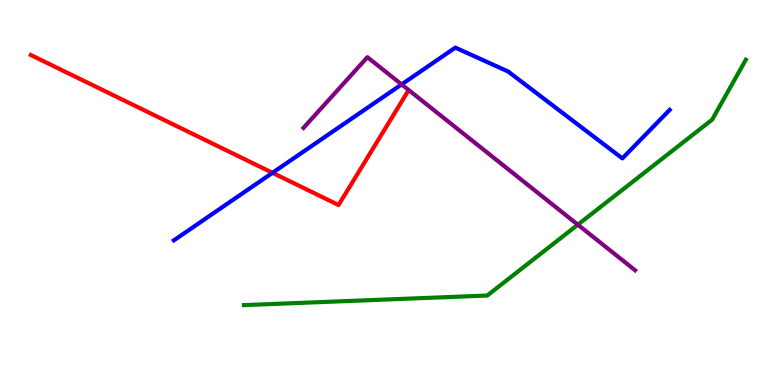[{'lines': ['blue', 'red'], 'intersections': [{'x': 3.52, 'y': 5.51}]}, {'lines': ['green', 'red'], 'intersections': []}, {'lines': ['purple', 'red'], 'intersections': []}, {'lines': ['blue', 'green'], 'intersections': []}, {'lines': ['blue', 'purple'], 'intersections': [{'x': 5.18, 'y': 7.81}]}, {'lines': ['green', 'purple'], 'intersections': [{'x': 7.46, 'y': 4.16}]}]